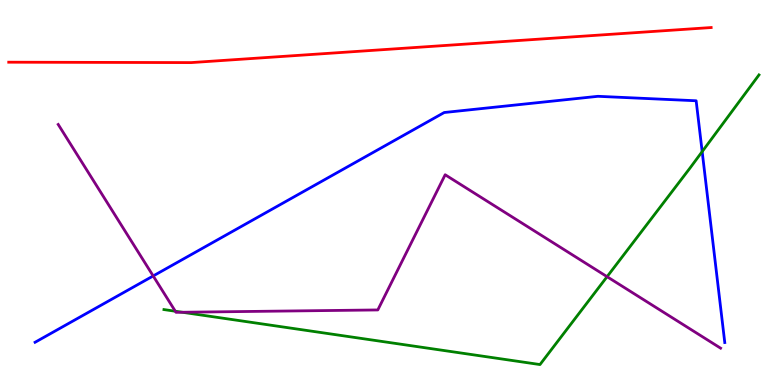[{'lines': ['blue', 'red'], 'intersections': []}, {'lines': ['green', 'red'], 'intersections': []}, {'lines': ['purple', 'red'], 'intersections': []}, {'lines': ['blue', 'green'], 'intersections': [{'x': 9.06, 'y': 6.06}]}, {'lines': ['blue', 'purple'], 'intersections': [{'x': 1.98, 'y': 2.83}]}, {'lines': ['green', 'purple'], 'intersections': [{'x': 2.26, 'y': 1.92}, {'x': 2.35, 'y': 1.89}, {'x': 7.83, 'y': 2.81}]}]